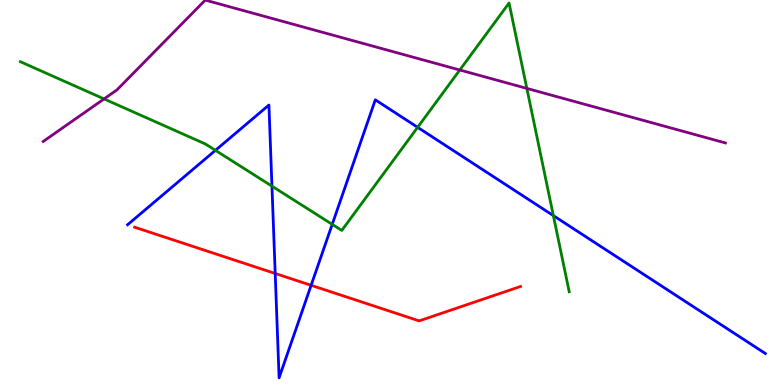[{'lines': ['blue', 'red'], 'intersections': [{'x': 3.55, 'y': 2.9}, {'x': 4.01, 'y': 2.59}]}, {'lines': ['green', 'red'], 'intersections': []}, {'lines': ['purple', 'red'], 'intersections': []}, {'lines': ['blue', 'green'], 'intersections': [{'x': 2.78, 'y': 6.1}, {'x': 3.51, 'y': 5.16}, {'x': 4.29, 'y': 4.17}, {'x': 5.39, 'y': 6.69}, {'x': 7.14, 'y': 4.4}]}, {'lines': ['blue', 'purple'], 'intersections': []}, {'lines': ['green', 'purple'], 'intersections': [{'x': 1.34, 'y': 7.43}, {'x': 5.93, 'y': 8.18}, {'x': 6.8, 'y': 7.7}]}]